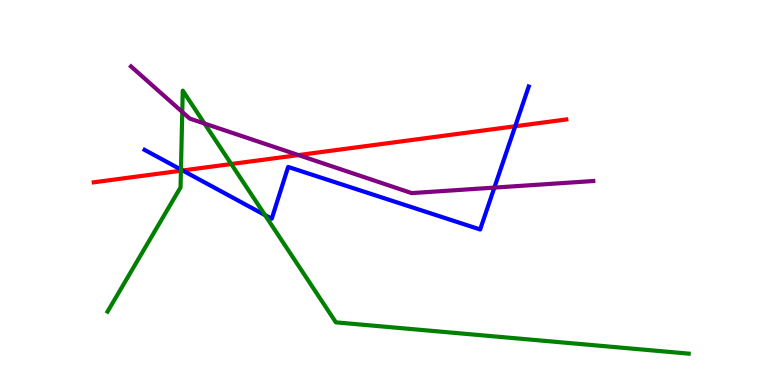[{'lines': ['blue', 'red'], 'intersections': [{'x': 2.36, 'y': 5.57}, {'x': 6.65, 'y': 6.72}]}, {'lines': ['green', 'red'], 'intersections': [{'x': 2.33, 'y': 5.57}, {'x': 2.98, 'y': 5.74}]}, {'lines': ['purple', 'red'], 'intersections': [{'x': 3.85, 'y': 5.97}]}, {'lines': ['blue', 'green'], 'intersections': [{'x': 2.33, 'y': 5.6}, {'x': 3.42, 'y': 4.41}]}, {'lines': ['blue', 'purple'], 'intersections': [{'x': 6.38, 'y': 5.13}]}, {'lines': ['green', 'purple'], 'intersections': [{'x': 2.35, 'y': 7.09}, {'x': 2.64, 'y': 6.79}]}]